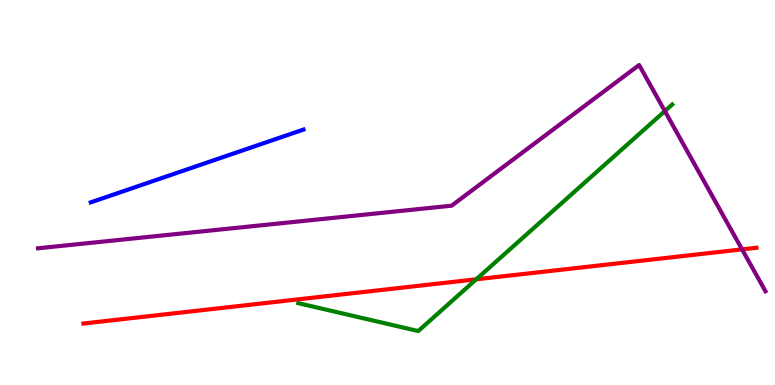[{'lines': ['blue', 'red'], 'intersections': []}, {'lines': ['green', 'red'], 'intersections': [{'x': 6.15, 'y': 2.75}]}, {'lines': ['purple', 'red'], 'intersections': [{'x': 9.58, 'y': 3.52}]}, {'lines': ['blue', 'green'], 'intersections': []}, {'lines': ['blue', 'purple'], 'intersections': []}, {'lines': ['green', 'purple'], 'intersections': [{'x': 8.58, 'y': 7.11}]}]